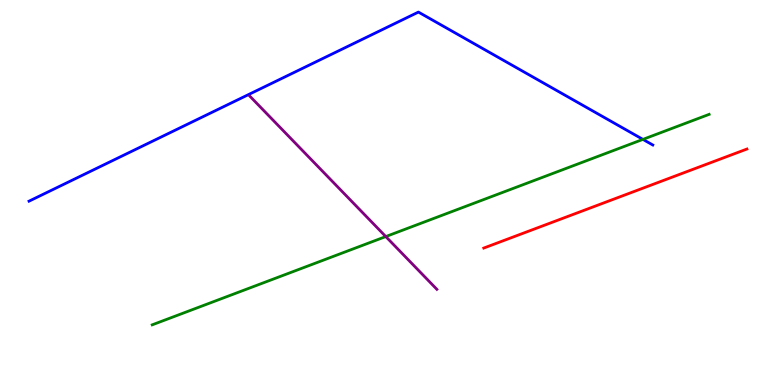[{'lines': ['blue', 'red'], 'intersections': []}, {'lines': ['green', 'red'], 'intersections': []}, {'lines': ['purple', 'red'], 'intersections': []}, {'lines': ['blue', 'green'], 'intersections': [{'x': 8.3, 'y': 6.38}]}, {'lines': ['blue', 'purple'], 'intersections': []}, {'lines': ['green', 'purple'], 'intersections': [{'x': 4.98, 'y': 3.86}]}]